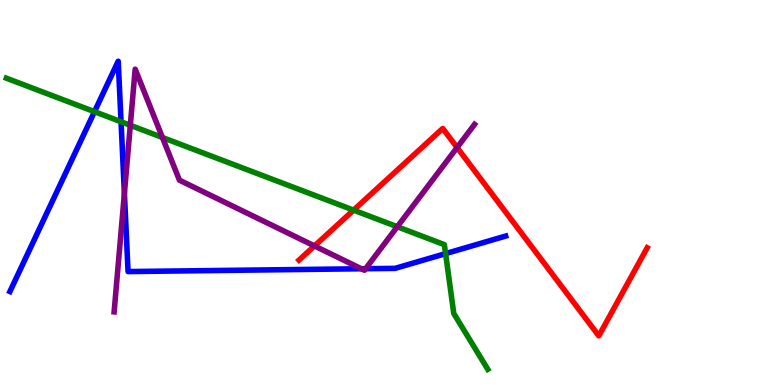[{'lines': ['blue', 'red'], 'intersections': []}, {'lines': ['green', 'red'], 'intersections': [{'x': 4.56, 'y': 4.54}]}, {'lines': ['purple', 'red'], 'intersections': [{'x': 4.06, 'y': 3.61}, {'x': 5.9, 'y': 6.17}]}, {'lines': ['blue', 'green'], 'intersections': [{'x': 1.22, 'y': 7.1}, {'x': 1.56, 'y': 6.84}, {'x': 5.75, 'y': 3.41}]}, {'lines': ['blue', 'purple'], 'intersections': [{'x': 1.61, 'y': 4.98}, {'x': 4.66, 'y': 3.02}, {'x': 4.72, 'y': 3.02}]}, {'lines': ['green', 'purple'], 'intersections': [{'x': 1.68, 'y': 6.75}, {'x': 2.1, 'y': 6.43}, {'x': 5.13, 'y': 4.11}]}]